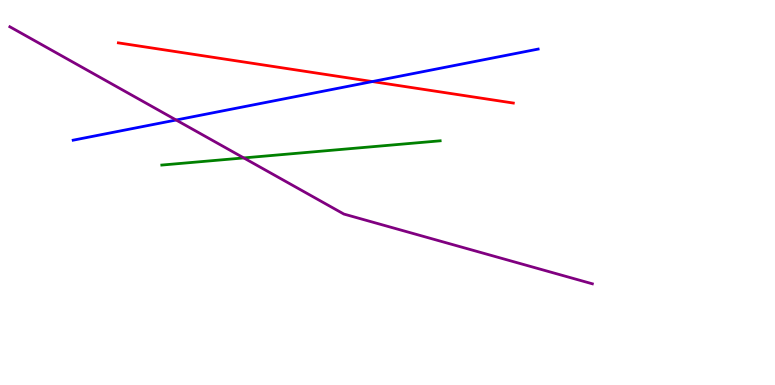[{'lines': ['blue', 'red'], 'intersections': [{'x': 4.8, 'y': 7.88}]}, {'lines': ['green', 'red'], 'intersections': []}, {'lines': ['purple', 'red'], 'intersections': []}, {'lines': ['blue', 'green'], 'intersections': []}, {'lines': ['blue', 'purple'], 'intersections': [{'x': 2.27, 'y': 6.88}]}, {'lines': ['green', 'purple'], 'intersections': [{'x': 3.15, 'y': 5.9}]}]